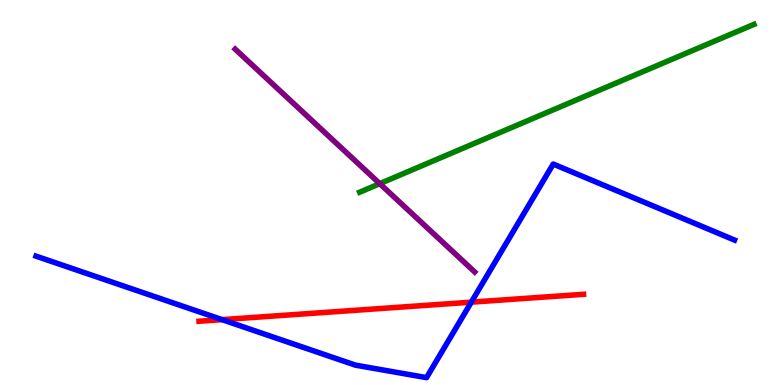[{'lines': ['blue', 'red'], 'intersections': [{'x': 2.87, 'y': 1.7}, {'x': 6.08, 'y': 2.15}]}, {'lines': ['green', 'red'], 'intersections': []}, {'lines': ['purple', 'red'], 'intersections': []}, {'lines': ['blue', 'green'], 'intersections': []}, {'lines': ['blue', 'purple'], 'intersections': []}, {'lines': ['green', 'purple'], 'intersections': [{'x': 4.9, 'y': 5.23}]}]